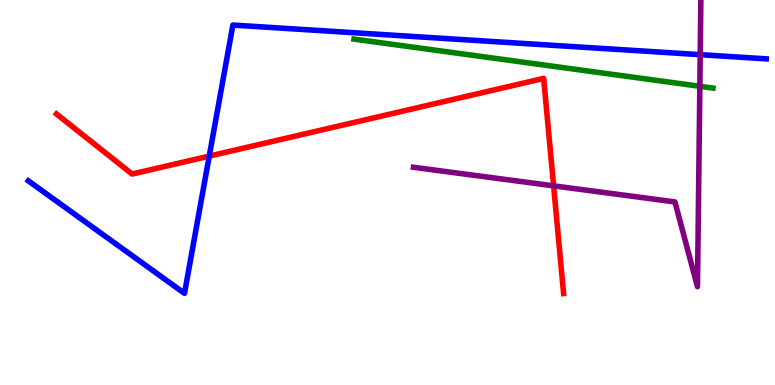[{'lines': ['blue', 'red'], 'intersections': [{'x': 2.7, 'y': 5.95}]}, {'lines': ['green', 'red'], 'intersections': []}, {'lines': ['purple', 'red'], 'intersections': [{'x': 7.14, 'y': 5.17}]}, {'lines': ['blue', 'green'], 'intersections': []}, {'lines': ['blue', 'purple'], 'intersections': [{'x': 9.04, 'y': 8.58}]}, {'lines': ['green', 'purple'], 'intersections': [{'x': 9.03, 'y': 7.76}]}]